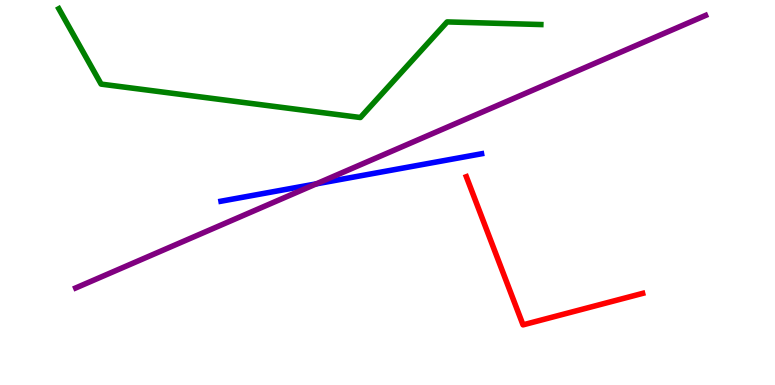[{'lines': ['blue', 'red'], 'intersections': []}, {'lines': ['green', 'red'], 'intersections': []}, {'lines': ['purple', 'red'], 'intersections': []}, {'lines': ['blue', 'green'], 'intersections': []}, {'lines': ['blue', 'purple'], 'intersections': [{'x': 4.08, 'y': 5.22}]}, {'lines': ['green', 'purple'], 'intersections': []}]